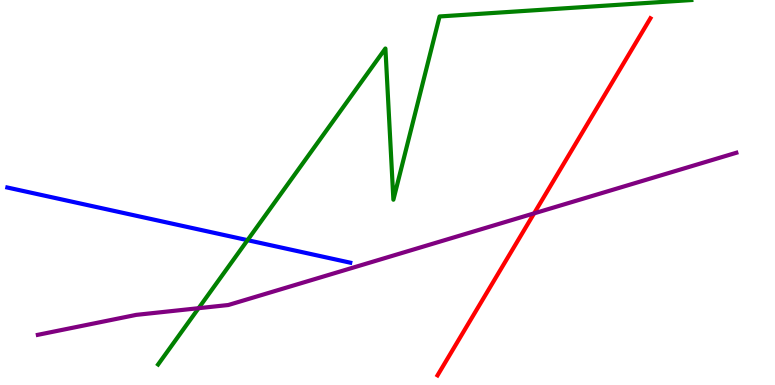[{'lines': ['blue', 'red'], 'intersections': []}, {'lines': ['green', 'red'], 'intersections': []}, {'lines': ['purple', 'red'], 'intersections': [{'x': 6.89, 'y': 4.46}]}, {'lines': ['blue', 'green'], 'intersections': [{'x': 3.19, 'y': 3.76}]}, {'lines': ['blue', 'purple'], 'intersections': []}, {'lines': ['green', 'purple'], 'intersections': [{'x': 2.56, 'y': 1.99}]}]